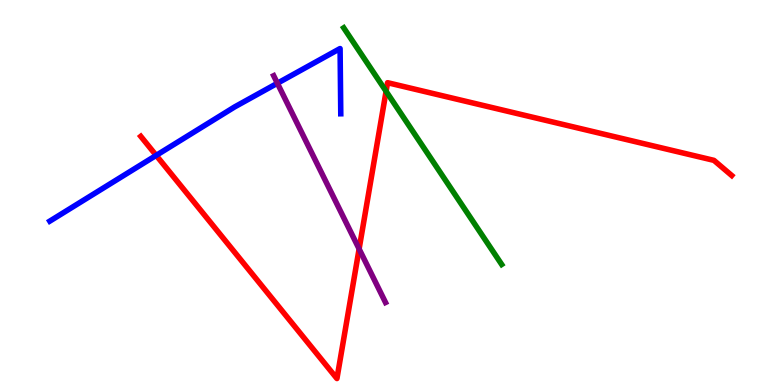[{'lines': ['blue', 'red'], 'intersections': [{'x': 2.02, 'y': 5.96}]}, {'lines': ['green', 'red'], 'intersections': [{'x': 4.98, 'y': 7.63}]}, {'lines': ['purple', 'red'], 'intersections': [{'x': 4.63, 'y': 3.53}]}, {'lines': ['blue', 'green'], 'intersections': []}, {'lines': ['blue', 'purple'], 'intersections': [{'x': 3.58, 'y': 7.84}]}, {'lines': ['green', 'purple'], 'intersections': []}]